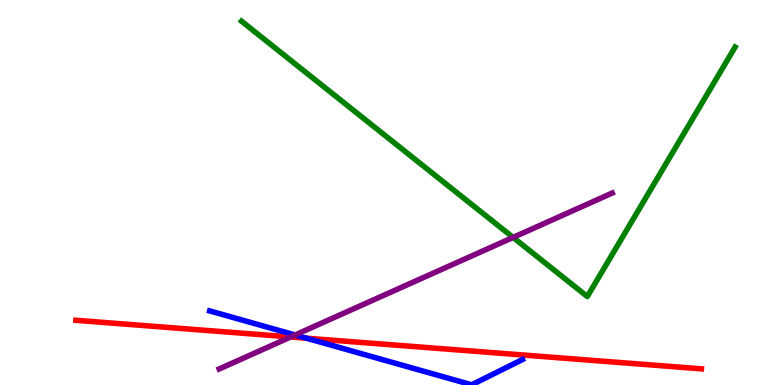[{'lines': ['blue', 'red'], 'intersections': [{'x': 3.95, 'y': 1.22}]}, {'lines': ['green', 'red'], 'intersections': []}, {'lines': ['purple', 'red'], 'intersections': [{'x': 3.75, 'y': 1.25}]}, {'lines': ['blue', 'green'], 'intersections': []}, {'lines': ['blue', 'purple'], 'intersections': [{'x': 3.81, 'y': 1.3}]}, {'lines': ['green', 'purple'], 'intersections': [{'x': 6.62, 'y': 3.83}]}]